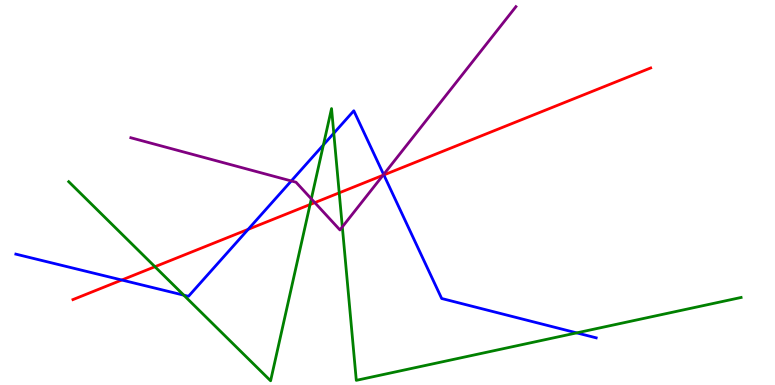[{'lines': ['blue', 'red'], 'intersections': [{'x': 1.57, 'y': 2.73}, {'x': 3.2, 'y': 4.04}, {'x': 4.95, 'y': 5.46}]}, {'lines': ['green', 'red'], 'intersections': [{'x': 2.0, 'y': 3.07}, {'x': 4.0, 'y': 4.69}, {'x': 4.38, 'y': 4.99}]}, {'lines': ['purple', 'red'], 'intersections': [{'x': 4.06, 'y': 4.74}, {'x': 4.94, 'y': 5.45}]}, {'lines': ['blue', 'green'], 'intersections': [{'x': 2.37, 'y': 2.33}, {'x': 4.17, 'y': 6.24}, {'x': 4.31, 'y': 6.54}, {'x': 7.44, 'y': 1.35}]}, {'lines': ['blue', 'purple'], 'intersections': [{'x': 3.76, 'y': 5.3}, {'x': 4.95, 'y': 5.47}]}, {'lines': ['green', 'purple'], 'intersections': [{'x': 4.02, 'y': 4.83}, {'x': 4.42, 'y': 4.11}]}]